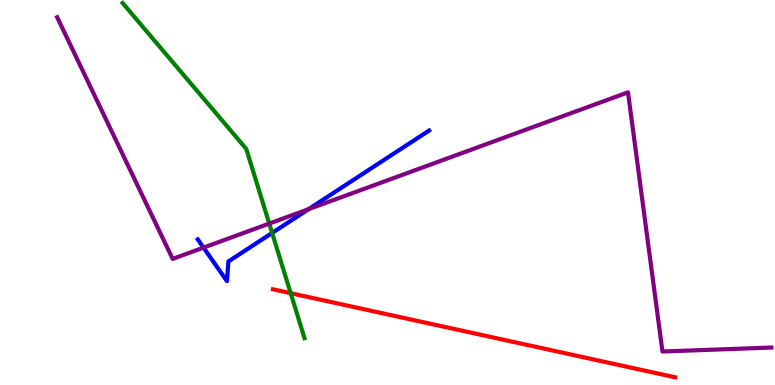[{'lines': ['blue', 'red'], 'intersections': []}, {'lines': ['green', 'red'], 'intersections': [{'x': 3.75, 'y': 2.38}]}, {'lines': ['purple', 'red'], 'intersections': []}, {'lines': ['blue', 'green'], 'intersections': [{'x': 3.51, 'y': 3.95}]}, {'lines': ['blue', 'purple'], 'intersections': [{'x': 2.63, 'y': 3.57}, {'x': 3.98, 'y': 4.57}]}, {'lines': ['green', 'purple'], 'intersections': [{'x': 3.47, 'y': 4.19}]}]